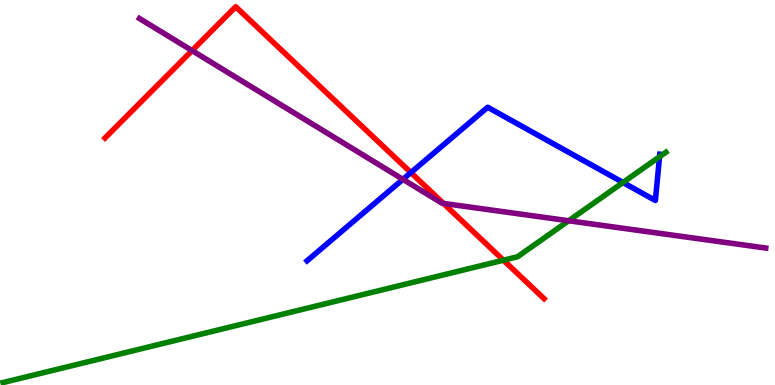[{'lines': ['blue', 'red'], 'intersections': [{'x': 5.3, 'y': 5.52}]}, {'lines': ['green', 'red'], 'intersections': [{'x': 6.5, 'y': 3.24}]}, {'lines': ['purple', 'red'], 'intersections': [{'x': 2.48, 'y': 8.69}, {'x': 5.72, 'y': 4.72}]}, {'lines': ['blue', 'green'], 'intersections': [{'x': 8.04, 'y': 5.26}, {'x': 8.51, 'y': 5.93}]}, {'lines': ['blue', 'purple'], 'intersections': [{'x': 5.2, 'y': 5.34}]}, {'lines': ['green', 'purple'], 'intersections': [{'x': 7.34, 'y': 4.27}]}]